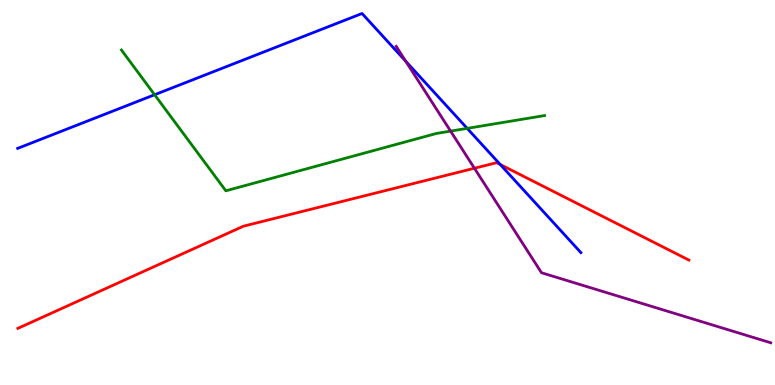[{'lines': ['blue', 'red'], 'intersections': [{'x': 6.45, 'y': 5.73}]}, {'lines': ['green', 'red'], 'intersections': []}, {'lines': ['purple', 'red'], 'intersections': [{'x': 6.12, 'y': 5.63}]}, {'lines': ['blue', 'green'], 'intersections': [{'x': 1.99, 'y': 7.54}, {'x': 6.03, 'y': 6.67}]}, {'lines': ['blue', 'purple'], 'intersections': [{'x': 5.24, 'y': 8.41}]}, {'lines': ['green', 'purple'], 'intersections': [{'x': 5.81, 'y': 6.59}]}]